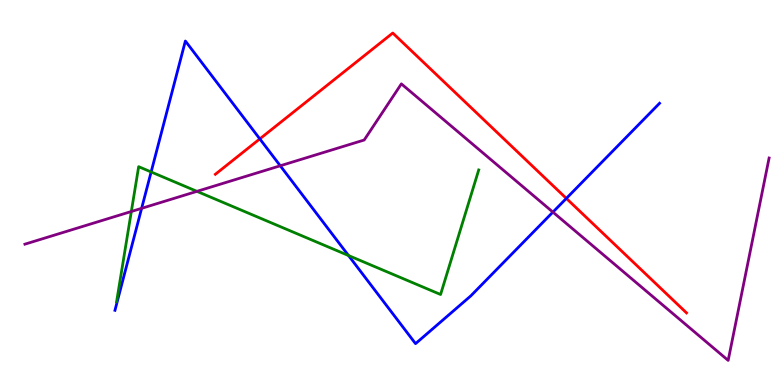[{'lines': ['blue', 'red'], 'intersections': [{'x': 3.35, 'y': 6.39}, {'x': 7.31, 'y': 4.85}]}, {'lines': ['green', 'red'], 'intersections': []}, {'lines': ['purple', 'red'], 'intersections': []}, {'lines': ['blue', 'green'], 'intersections': [{'x': 1.95, 'y': 5.53}, {'x': 4.5, 'y': 3.36}]}, {'lines': ['blue', 'purple'], 'intersections': [{'x': 1.83, 'y': 4.59}, {'x': 3.62, 'y': 5.69}, {'x': 7.13, 'y': 4.49}]}, {'lines': ['green', 'purple'], 'intersections': [{'x': 1.69, 'y': 4.51}, {'x': 2.54, 'y': 5.03}]}]